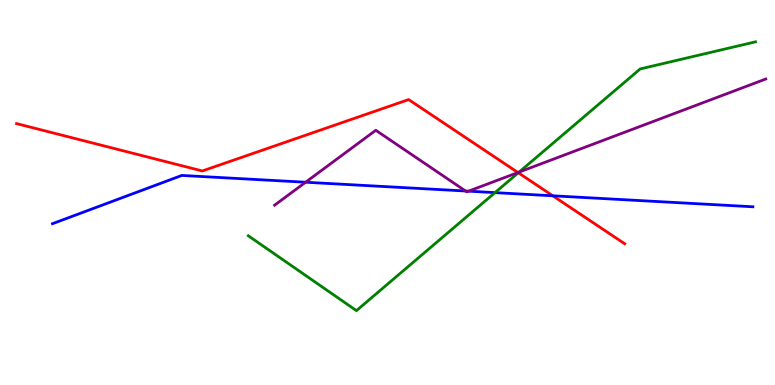[{'lines': ['blue', 'red'], 'intersections': [{'x': 7.13, 'y': 4.91}]}, {'lines': ['green', 'red'], 'intersections': [{'x': 6.69, 'y': 5.51}]}, {'lines': ['purple', 'red'], 'intersections': [{'x': 6.68, 'y': 5.52}]}, {'lines': ['blue', 'green'], 'intersections': [{'x': 6.39, 'y': 5.0}]}, {'lines': ['blue', 'purple'], 'intersections': [{'x': 3.94, 'y': 5.27}, {'x': 6.01, 'y': 5.04}, {'x': 6.05, 'y': 5.03}]}, {'lines': ['green', 'purple'], 'intersections': [{'x': 6.7, 'y': 5.53}]}]